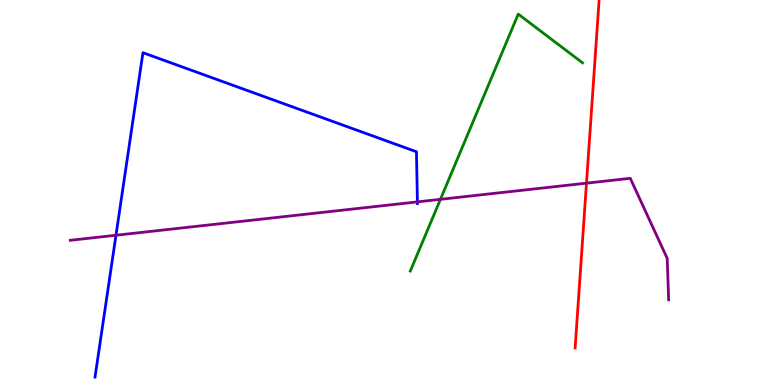[{'lines': ['blue', 'red'], 'intersections': []}, {'lines': ['green', 'red'], 'intersections': []}, {'lines': ['purple', 'red'], 'intersections': [{'x': 7.57, 'y': 5.24}]}, {'lines': ['blue', 'green'], 'intersections': []}, {'lines': ['blue', 'purple'], 'intersections': [{'x': 1.5, 'y': 3.89}, {'x': 5.39, 'y': 4.76}]}, {'lines': ['green', 'purple'], 'intersections': [{'x': 5.68, 'y': 4.82}]}]